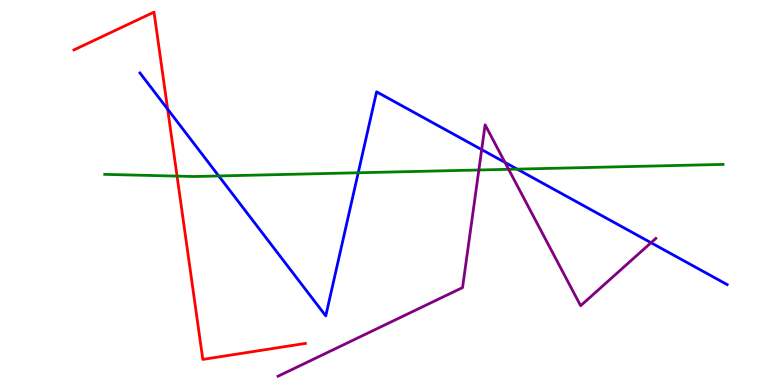[{'lines': ['blue', 'red'], 'intersections': [{'x': 2.16, 'y': 7.16}]}, {'lines': ['green', 'red'], 'intersections': [{'x': 2.28, 'y': 5.43}]}, {'lines': ['purple', 'red'], 'intersections': []}, {'lines': ['blue', 'green'], 'intersections': [{'x': 2.82, 'y': 5.43}, {'x': 4.62, 'y': 5.51}, {'x': 6.67, 'y': 5.61}]}, {'lines': ['blue', 'purple'], 'intersections': [{'x': 6.22, 'y': 6.11}, {'x': 6.52, 'y': 5.78}, {'x': 8.4, 'y': 3.7}]}, {'lines': ['green', 'purple'], 'intersections': [{'x': 6.18, 'y': 5.58}, {'x': 6.56, 'y': 5.6}]}]